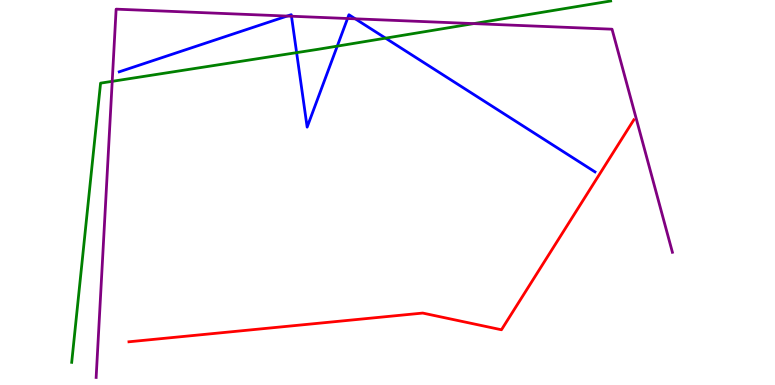[{'lines': ['blue', 'red'], 'intersections': []}, {'lines': ['green', 'red'], 'intersections': []}, {'lines': ['purple', 'red'], 'intersections': []}, {'lines': ['blue', 'green'], 'intersections': [{'x': 3.83, 'y': 8.63}, {'x': 4.35, 'y': 8.8}, {'x': 4.98, 'y': 9.01}]}, {'lines': ['blue', 'purple'], 'intersections': [{'x': 3.7, 'y': 9.58}, {'x': 3.76, 'y': 9.58}, {'x': 4.48, 'y': 9.52}, {'x': 4.58, 'y': 9.51}]}, {'lines': ['green', 'purple'], 'intersections': [{'x': 1.45, 'y': 7.89}, {'x': 6.11, 'y': 9.39}]}]